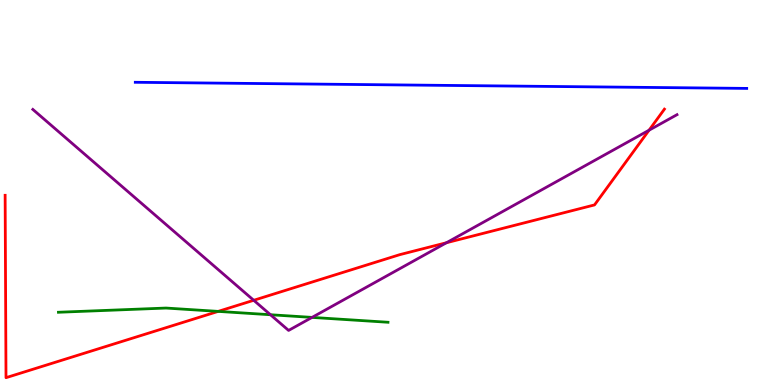[{'lines': ['blue', 'red'], 'intersections': []}, {'lines': ['green', 'red'], 'intersections': [{'x': 2.82, 'y': 1.91}]}, {'lines': ['purple', 'red'], 'intersections': [{'x': 3.27, 'y': 2.2}, {'x': 5.76, 'y': 3.7}, {'x': 8.37, 'y': 6.62}]}, {'lines': ['blue', 'green'], 'intersections': []}, {'lines': ['blue', 'purple'], 'intersections': []}, {'lines': ['green', 'purple'], 'intersections': [{'x': 3.49, 'y': 1.83}, {'x': 4.03, 'y': 1.76}]}]